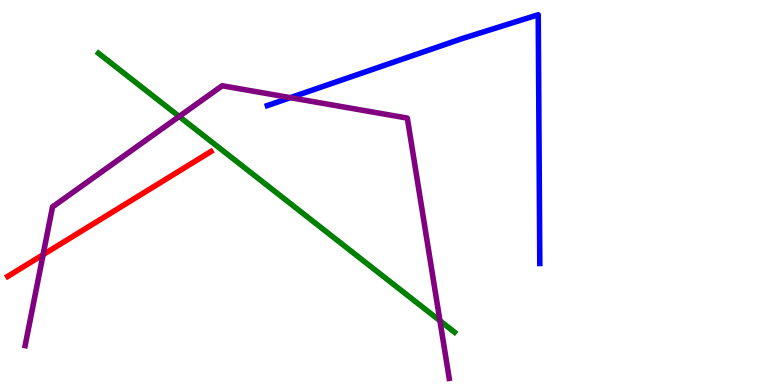[{'lines': ['blue', 'red'], 'intersections': []}, {'lines': ['green', 'red'], 'intersections': []}, {'lines': ['purple', 'red'], 'intersections': [{'x': 0.556, 'y': 3.38}]}, {'lines': ['blue', 'green'], 'intersections': []}, {'lines': ['blue', 'purple'], 'intersections': [{'x': 3.75, 'y': 7.46}]}, {'lines': ['green', 'purple'], 'intersections': [{'x': 2.31, 'y': 6.97}, {'x': 5.68, 'y': 1.67}]}]